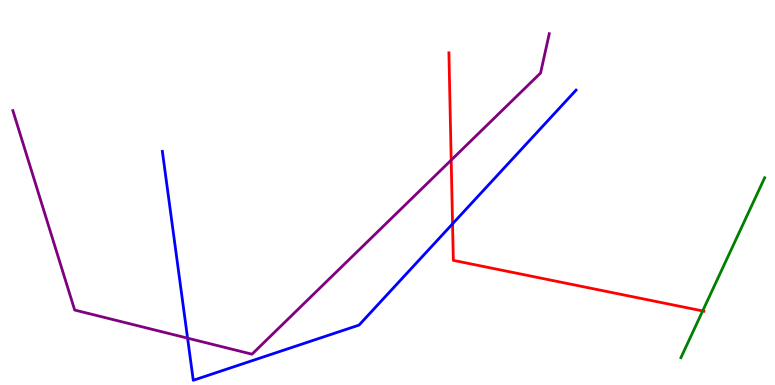[{'lines': ['blue', 'red'], 'intersections': [{'x': 5.84, 'y': 4.19}]}, {'lines': ['green', 'red'], 'intersections': [{'x': 9.07, 'y': 1.92}]}, {'lines': ['purple', 'red'], 'intersections': [{'x': 5.82, 'y': 5.84}]}, {'lines': ['blue', 'green'], 'intersections': []}, {'lines': ['blue', 'purple'], 'intersections': [{'x': 2.42, 'y': 1.22}]}, {'lines': ['green', 'purple'], 'intersections': []}]